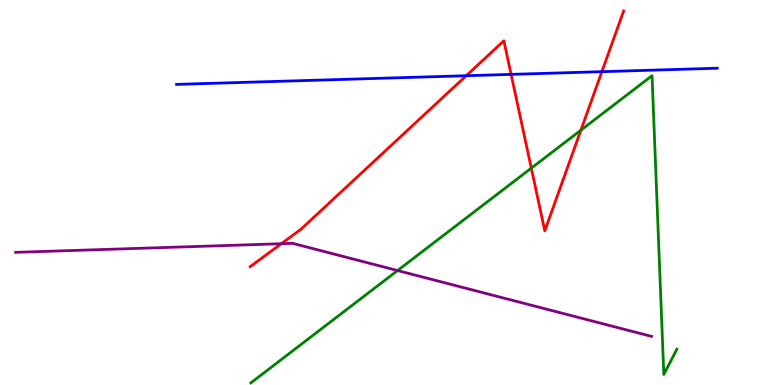[{'lines': ['blue', 'red'], 'intersections': [{'x': 6.02, 'y': 8.03}, {'x': 6.59, 'y': 8.07}, {'x': 7.77, 'y': 8.14}]}, {'lines': ['green', 'red'], 'intersections': [{'x': 6.86, 'y': 5.63}, {'x': 7.5, 'y': 6.62}]}, {'lines': ['purple', 'red'], 'intersections': [{'x': 3.63, 'y': 3.67}]}, {'lines': ['blue', 'green'], 'intersections': []}, {'lines': ['blue', 'purple'], 'intersections': []}, {'lines': ['green', 'purple'], 'intersections': [{'x': 5.13, 'y': 2.97}]}]